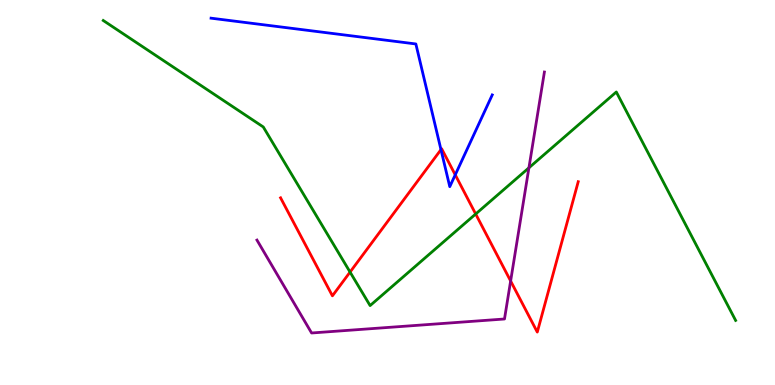[{'lines': ['blue', 'red'], 'intersections': [{'x': 5.69, 'y': 6.11}, {'x': 5.87, 'y': 5.46}]}, {'lines': ['green', 'red'], 'intersections': [{'x': 4.52, 'y': 2.93}, {'x': 6.14, 'y': 4.44}]}, {'lines': ['purple', 'red'], 'intersections': [{'x': 6.59, 'y': 2.7}]}, {'lines': ['blue', 'green'], 'intersections': []}, {'lines': ['blue', 'purple'], 'intersections': []}, {'lines': ['green', 'purple'], 'intersections': [{'x': 6.82, 'y': 5.64}]}]